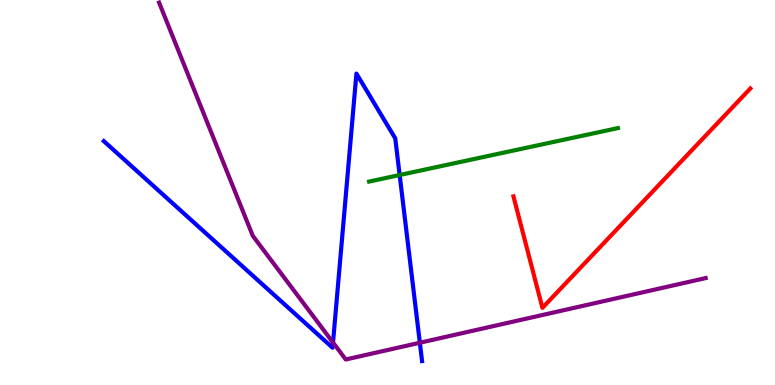[{'lines': ['blue', 'red'], 'intersections': []}, {'lines': ['green', 'red'], 'intersections': []}, {'lines': ['purple', 'red'], 'intersections': []}, {'lines': ['blue', 'green'], 'intersections': [{'x': 5.16, 'y': 5.45}]}, {'lines': ['blue', 'purple'], 'intersections': [{'x': 4.3, 'y': 1.1}, {'x': 5.42, 'y': 1.1}]}, {'lines': ['green', 'purple'], 'intersections': []}]